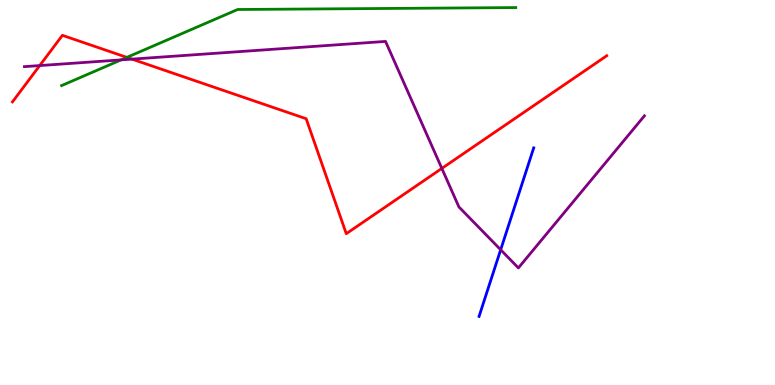[{'lines': ['blue', 'red'], 'intersections': []}, {'lines': ['green', 'red'], 'intersections': [{'x': 1.64, 'y': 8.51}]}, {'lines': ['purple', 'red'], 'intersections': [{'x': 0.512, 'y': 8.3}, {'x': 1.7, 'y': 8.46}, {'x': 5.7, 'y': 5.63}]}, {'lines': ['blue', 'green'], 'intersections': []}, {'lines': ['blue', 'purple'], 'intersections': [{'x': 6.46, 'y': 3.51}]}, {'lines': ['green', 'purple'], 'intersections': [{'x': 1.56, 'y': 8.44}]}]